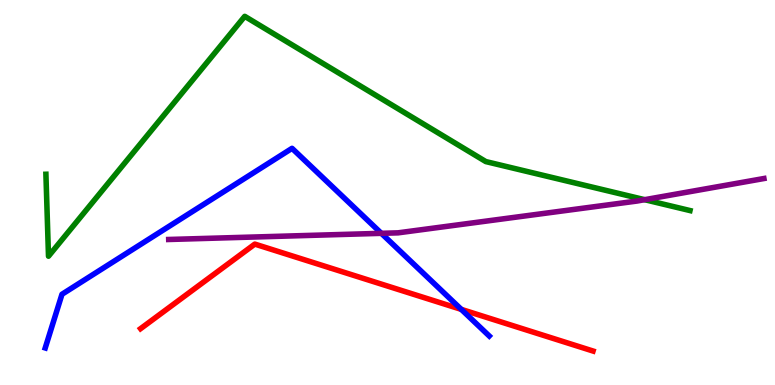[{'lines': ['blue', 'red'], 'intersections': [{'x': 5.95, 'y': 1.96}]}, {'lines': ['green', 'red'], 'intersections': []}, {'lines': ['purple', 'red'], 'intersections': []}, {'lines': ['blue', 'green'], 'intersections': []}, {'lines': ['blue', 'purple'], 'intersections': [{'x': 4.92, 'y': 3.94}]}, {'lines': ['green', 'purple'], 'intersections': [{'x': 8.32, 'y': 4.81}]}]